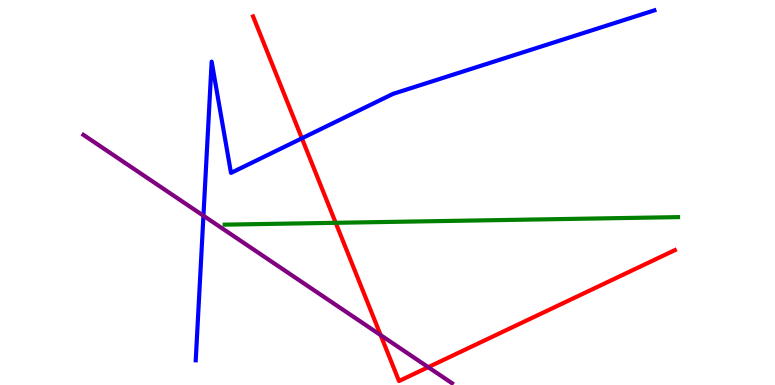[{'lines': ['blue', 'red'], 'intersections': [{'x': 3.9, 'y': 6.41}]}, {'lines': ['green', 'red'], 'intersections': [{'x': 4.33, 'y': 4.21}]}, {'lines': ['purple', 'red'], 'intersections': [{'x': 4.91, 'y': 1.3}, {'x': 5.53, 'y': 0.463}]}, {'lines': ['blue', 'green'], 'intersections': []}, {'lines': ['blue', 'purple'], 'intersections': [{'x': 2.63, 'y': 4.4}]}, {'lines': ['green', 'purple'], 'intersections': []}]